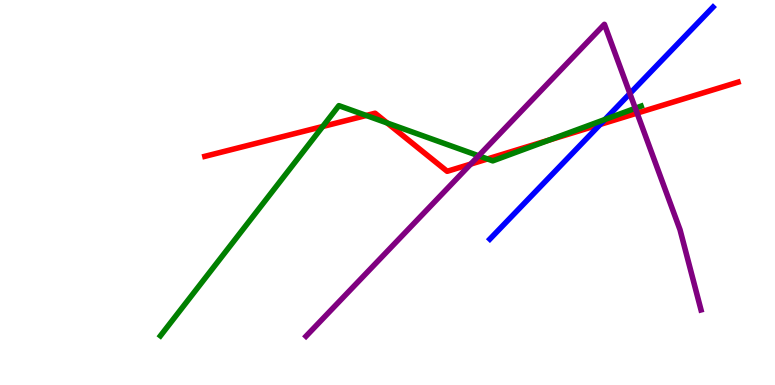[{'lines': ['blue', 'red'], 'intersections': [{'x': 7.74, 'y': 6.77}]}, {'lines': ['green', 'red'], 'intersections': [{'x': 4.16, 'y': 6.71}, {'x': 4.73, 'y': 7.0}, {'x': 5.0, 'y': 6.81}, {'x': 6.29, 'y': 5.87}, {'x': 7.09, 'y': 6.36}]}, {'lines': ['purple', 'red'], 'intersections': [{'x': 6.07, 'y': 5.74}, {'x': 8.22, 'y': 7.06}]}, {'lines': ['blue', 'green'], 'intersections': [{'x': 7.81, 'y': 6.9}]}, {'lines': ['blue', 'purple'], 'intersections': [{'x': 8.13, 'y': 7.57}]}, {'lines': ['green', 'purple'], 'intersections': [{'x': 6.18, 'y': 5.95}, {'x': 8.2, 'y': 7.19}]}]